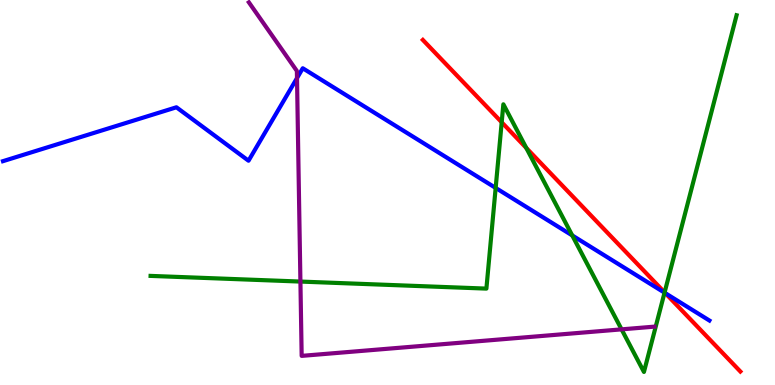[{'lines': ['blue', 'red'], 'intersections': [{'x': 8.59, 'y': 2.38}]}, {'lines': ['green', 'red'], 'intersections': [{'x': 6.47, 'y': 6.82}, {'x': 6.79, 'y': 6.16}, {'x': 8.58, 'y': 2.41}]}, {'lines': ['purple', 'red'], 'intersections': []}, {'lines': ['blue', 'green'], 'intersections': [{'x': 6.4, 'y': 5.12}, {'x': 7.38, 'y': 3.88}, {'x': 8.57, 'y': 2.4}]}, {'lines': ['blue', 'purple'], 'intersections': [{'x': 3.83, 'y': 7.97}]}, {'lines': ['green', 'purple'], 'intersections': [{'x': 3.88, 'y': 2.69}, {'x': 8.02, 'y': 1.45}]}]